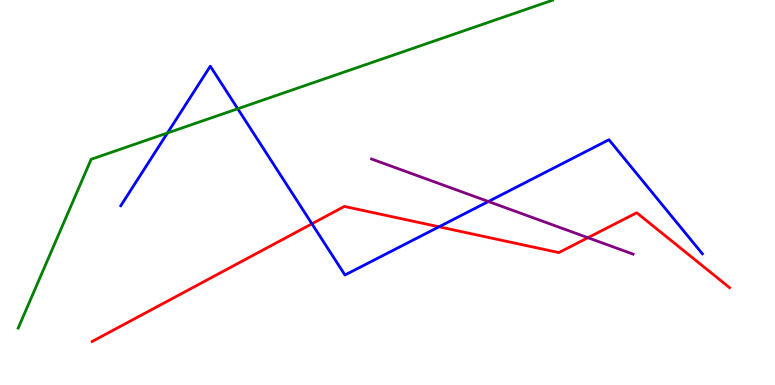[{'lines': ['blue', 'red'], 'intersections': [{'x': 4.02, 'y': 4.19}, {'x': 5.66, 'y': 4.11}]}, {'lines': ['green', 'red'], 'intersections': []}, {'lines': ['purple', 'red'], 'intersections': [{'x': 7.59, 'y': 3.83}]}, {'lines': ['blue', 'green'], 'intersections': [{'x': 2.16, 'y': 6.55}, {'x': 3.07, 'y': 7.18}]}, {'lines': ['blue', 'purple'], 'intersections': [{'x': 6.3, 'y': 4.77}]}, {'lines': ['green', 'purple'], 'intersections': []}]